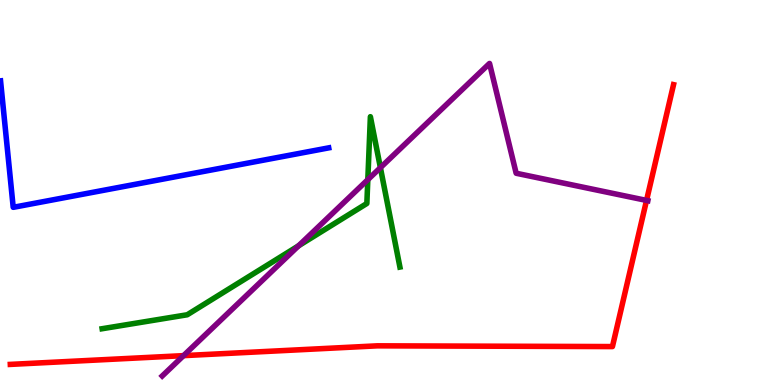[{'lines': ['blue', 'red'], 'intersections': []}, {'lines': ['green', 'red'], 'intersections': []}, {'lines': ['purple', 'red'], 'intersections': [{'x': 2.37, 'y': 0.763}, {'x': 8.34, 'y': 4.79}]}, {'lines': ['blue', 'green'], 'intersections': []}, {'lines': ['blue', 'purple'], 'intersections': []}, {'lines': ['green', 'purple'], 'intersections': [{'x': 3.85, 'y': 3.62}, {'x': 4.75, 'y': 5.33}, {'x': 4.91, 'y': 5.65}]}]